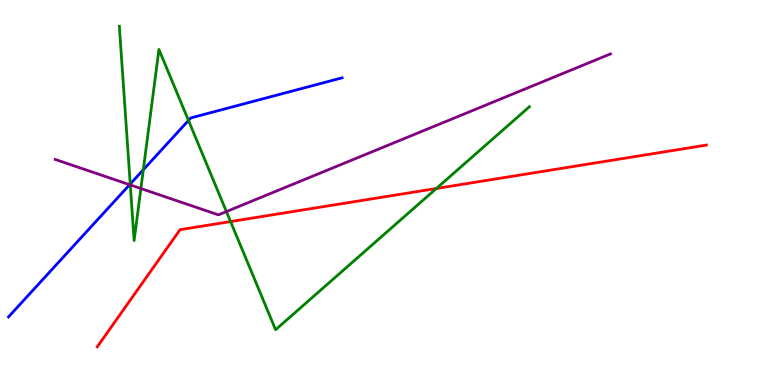[{'lines': ['blue', 'red'], 'intersections': []}, {'lines': ['green', 'red'], 'intersections': [{'x': 2.98, 'y': 4.25}, {'x': 5.63, 'y': 5.1}]}, {'lines': ['purple', 'red'], 'intersections': []}, {'lines': ['blue', 'green'], 'intersections': [{'x': 1.68, 'y': 5.22}, {'x': 1.85, 'y': 5.59}, {'x': 2.43, 'y': 6.87}]}, {'lines': ['blue', 'purple'], 'intersections': [{'x': 1.67, 'y': 5.2}]}, {'lines': ['green', 'purple'], 'intersections': [{'x': 1.68, 'y': 5.2}, {'x': 1.82, 'y': 5.1}, {'x': 2.92, 'y': 4.5}]}]